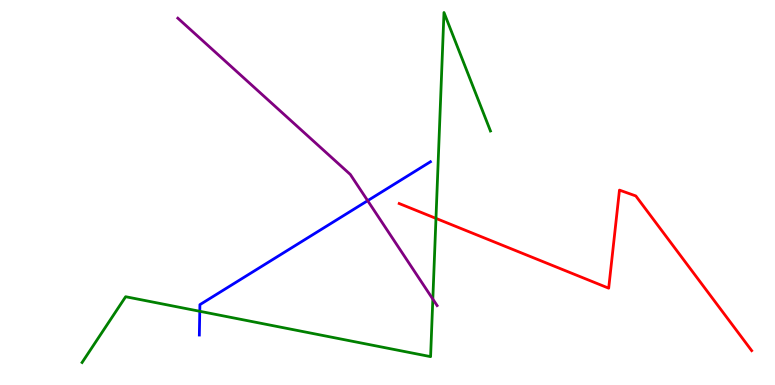[{'lines': ['blue', 'red'], 'intersections': []}, {'lines': ['green', 'red'], 'intersections': [{'x': 5.63, 'y': 4.33}]}, {'lines': ['purple', 'red'], 'intersections': []}, {'lines': ['blue', 'green'], 'intersections': [{'x': 2.58, 'y': 1.91}]}, {'lines': ['blue', 'purple'], 'intersections': [{'x': 4.74, 'y': 4.79}]}, {'lines': ['green', 'purple'], 'intersections': [{'x': 5.58, 'y': 2.23}]}]